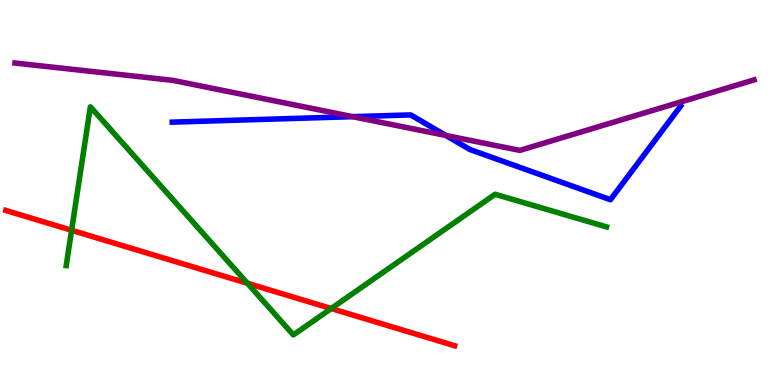[{'lines': ['blue', 'red'], 'intersections': []}, {'lines': ['green', 'red'], 'intersections': [{'x': 0.924, 'y': 4.02}, {'x': 3.19, 'y': 2.64}, {'x': 4.27, 'y': 1.99}]}, {'lines': ['purple', 'red'], 'intersections': []}, {'lines': ['blue', 'green'], 'intersections': []}, {'lines': ['blue', 'purple'], 'intersections': [{'x': 4.55, 'y': 6.97}, {'x': 5.75, 'y': 6.48}]}, {'lines': ['green', 'purple'], 'intersections': []}]